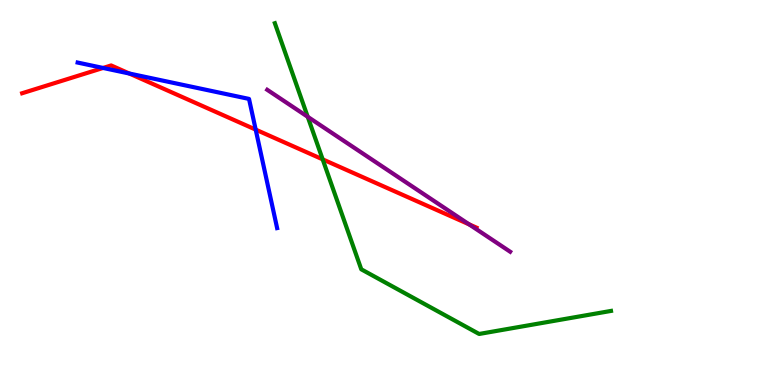[{'lines': ['blue', 'red'], 'intersections': [{'x': 1.33, 'y': 8.23}, {'x': 1.67, 'y': 8.09}, {'x': 3.3, 'y': 6.63}]}, {'lines': ['green', 'red'], 'intersections': [{'x': 4.16, 'y': 5.86}]}, {'lines': ['purple', 'red'], 'intersections': [{'x': 6.05, 'y': 4.17}]}, {'lines': ['blue', 'green'], 'intersections': []}, {'lines': ['blue', 'purple'], 'intersections': []}, {'lines': ['green', 'purple'], 'intersections': [{'x': 3.97, 'y': 6.97}]}]